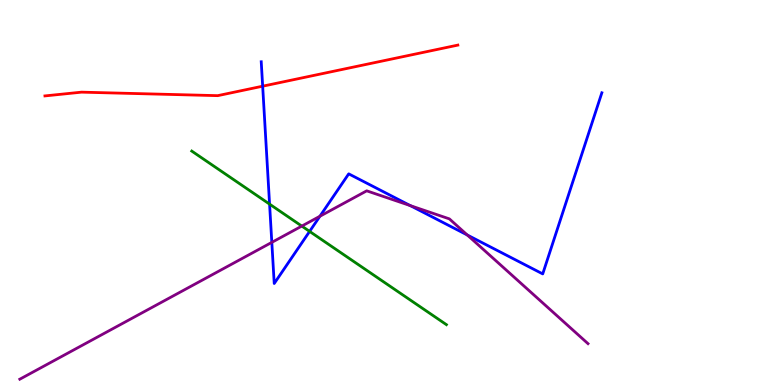[{'lines': ['blue', 'red'], 'intersections': [{'x': 3.39, 'y': 7.76}]}, {'lines': ['green', 'red'], 'intersections': []}, {'lines': ['purple', 'red'], 'intersections': []}, {'lines': ['blue', 'green'], 'intersections': [{'x': 3.48, 'y': 4.7}, {'x': 3.99, 'y': 3.99}]}, {'lines': ['blue', 'purple'], 'intersections': [{'x': 3.51, 'y': 3.7}, {'x': 4.13, 'y': 4.38}, {'x': 5.29, 'y': 4.66}, {'x': 6.03, 'y': 3.9}]}, {'lines': ['green', 'purple'], 'intersections': [{'x': 3.89, 'y': 4.13}]}]